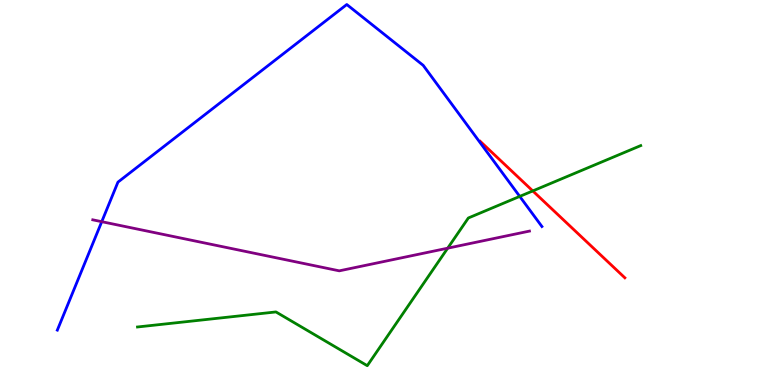[{'lines': ['blue', 'red'], 'intersections': []}, {'lines': ['green', 'red'], 'intersections': [{'x': 6.87, 'y': 5.04}]}, {'lines': ['purple', 'red'], 'intersections': []}, {'lines': ['blue', 'green'], 'intersections': [{'x': 6.71, 'y': 4.9}]}, {'lines': ['blue', 'purple'], 'intersections': [{'x': 1.31, 'y': 4.24}]}, {'lines': ['green', 'purple'], 'intersections': [{'x': 5.78, 'y': 3.55}]}]